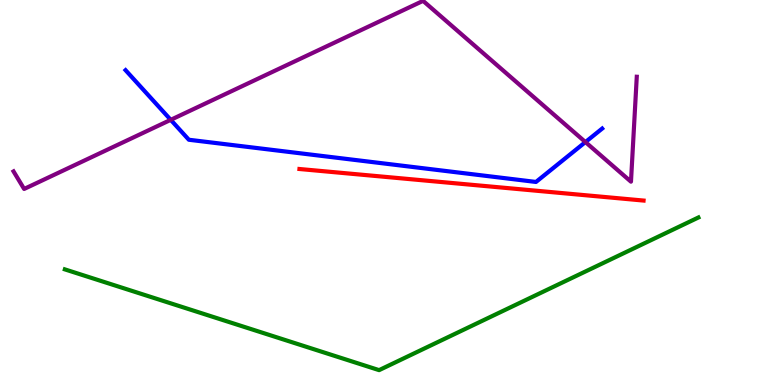[{'lines': ['blue', 'red'], 'intersections': []}, {'lines': ['green', 'red'], 'intersections': []}, {'lines': ['purple', 'red'], 'intersections': []}, {'lines': ['blue', 'green'], 'intersections': []}, {'lines': ['blue', 'purple'], 'intersections': [{'x': 2.2, 'y': 6.89}, {'x': 7.55, 'y': 6.31}]}, {'lines': ['green', 'purple'], 'intersections': []}]